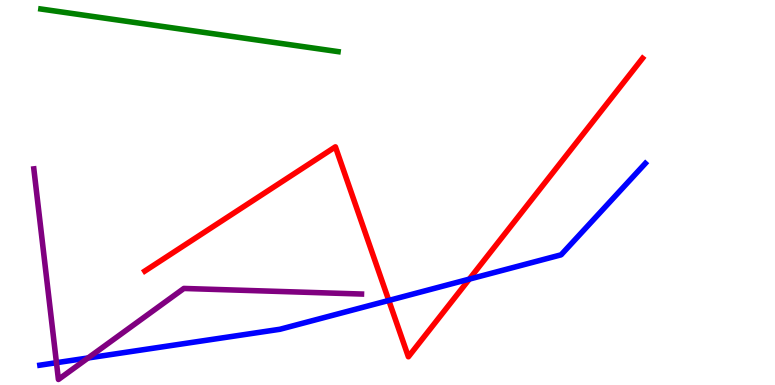[{'lines': ['blue', 'red'], 'intersections': [{'x': 5.02, 'y': 2.2}, {'x': 6.06, 'y': 2.75}]}, {'lines': ['green', 'red'], 'intersections': []}, {'lines': ['purple', 'red'], 'intersections': []}, {'lines': ['blue', 'green'], 'intersections': []}, {'lines': ['blue', 'purple'], 'intersections': [{'x': 0.728, 'y': 0.579}, {'x': 1.14, 'y': 0.702}]}, {'lines': ['green', 'purple'], 'intersections': []}]